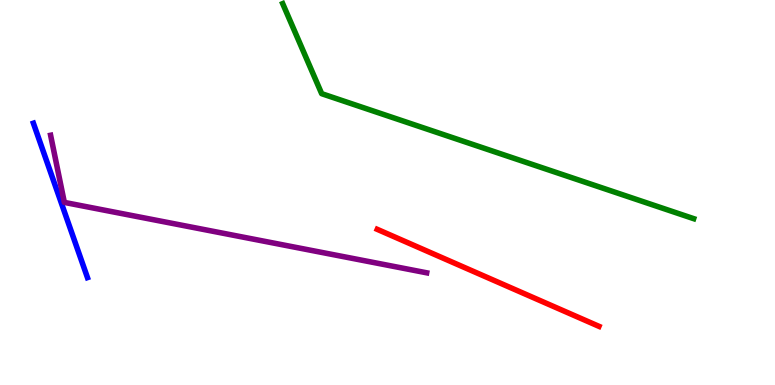[{'lines': ['blue', 'red'], 'intersections': []}, {'lines': ['green', 'red'], 'intersections': []}, {'lines': ['purple', 'red'], 'intersections': []}, {'lines': ['blue', 'green'], 'intersections': []}, {'lines': ['blue', 'purple'], 'intersections': []}, {'lines': ['green', 'purple'], 'intersections': []}]